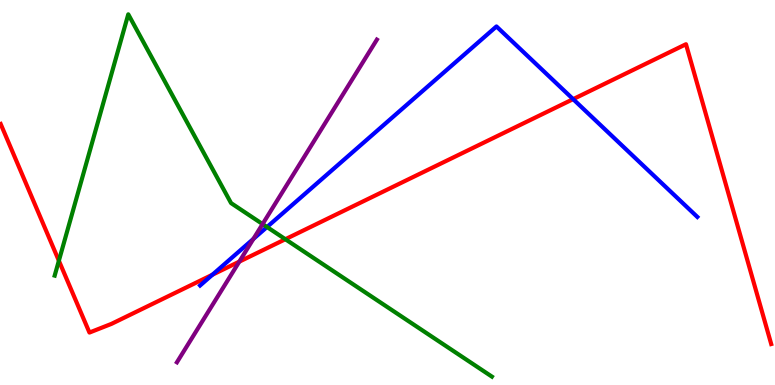[{'lines': ['blue', 'red'], 'intersections': [{'x': 2.74, 'y': 2.86}, {'x': 7.4, 'y': 7.42}]}, {'lines': ['green', 'red'], 'intersections': [{'x': 0.76, 'y': 3.23}, {'x': 3.68, 'y': 3.79}]}, {'lines': ['purple', 'red'], 'intersections': [{'x': 3.09, 'y': 3.2}]}, {'lines': ['blue', 'green'], 'intersections': [{'x': 3.45, 'y': 4.1}]}, {'lines': ['blue', 'purple'], 'intersections': [{'x': 3.27, 'y': 3.79}]}, {'lines': ['green', 'purple'], 'intersections': [{'x': 3.39, 'y': 4.18}]}]